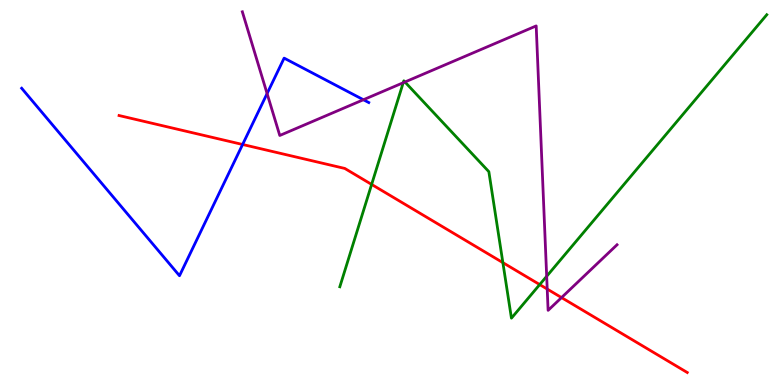[{'lines': ['blue', 'red'], 'intersections': [{'x': 3.13, 'y': 6.25}]}, {'lines': ['green', 'red'], 'intersections': [{'x': 4.8, 'y': 5.21}, {'x': 6.49, 'y': 3.18}, {'x': 6.96, 'y': 2.61}]}, {'lines': ['purple', 'red'], 'intersections': [{'x': 7.06, 'y': 2.49}, {'x': 7.25, 'y': 2.27}]}, {'lines': ['blue', 'green'], 'intersections': []}, {'lines': ['blue', 'purple'], 'intersections': [{'x': 3.45, 'y': 7.57}, {'x': 4.69, 'y': 7.41}]}, {'lines': ['green', 'purple'], 'intersections': [{'x': 5.2, 'y': 7.85}, {'x': 5.23, 'y': 7.87}, {'x': 7.05, 'y': 2.82}]}]